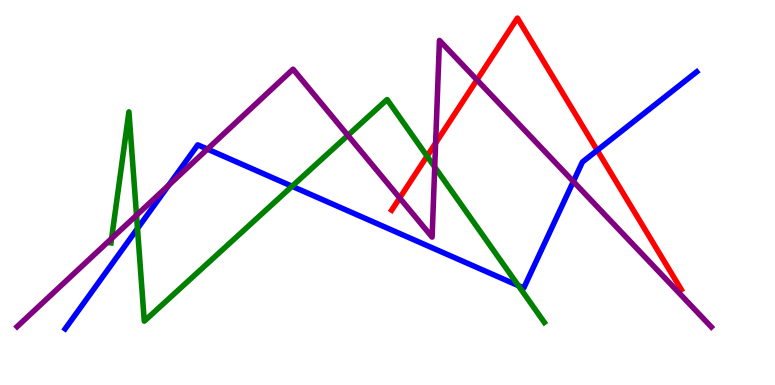[{'lines': ['blue', 'red'], 'intersections': [{'x': 7.71, 'y': 6.1}]}, {'lines': ['green', 'red'], 'intersections': [{'x': 5.51, 'y': 5.94}]}, {'lines': ['purple', 'red'], 'intersections': [{'x': 5.16, 'y': 4.86}, {'x': 5.62, 'y': 6.28}, {'x': 6.15, 'y': 7.92}]}, {'lines': ['blue', 'green'], 'intersections': [{'x': 1.77, 'y': 4.06}, {'x': 3.77, 'y': 5.16}, {'x': 6.69, 'y': 2.58}]}, {'lines': ['blue', 'purple'], 'intersections': [{'x': 2.18, 'y': 5.19}, {'x': 2.68, 'y': 6.13}, {'x': 7.4, 'y': 5.29}]}, {'lines': ['green', 'purple'], 'intersections': [{'x': 1.44, 'y': 3.81}, {'x': 1.76, 'y': 4.41}, {'x': 4.49, 'y': 6.48}, {'x': 5.61, 'y': 5.66}]}]